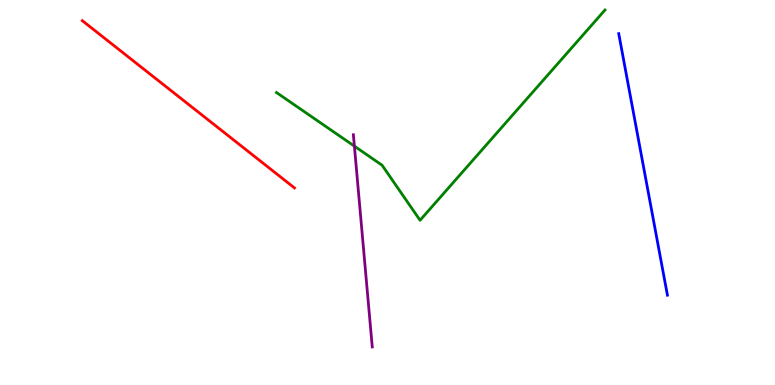[{'lines': ['blue', 'red'], 'intersections': []}, {'lines': ['green', 'red'], 'intersections': []}, {'lines': ['purple', 'red'], 'intersections': []}, {'lines': ['blue', 'green'], 'intersections': []}, {'lines': ['blue', 'purple'], 'intersections': []}, {'lines': ['green', 'purple'], 'intersections': [{'x': 4.57, 'y': 6.2}]}]